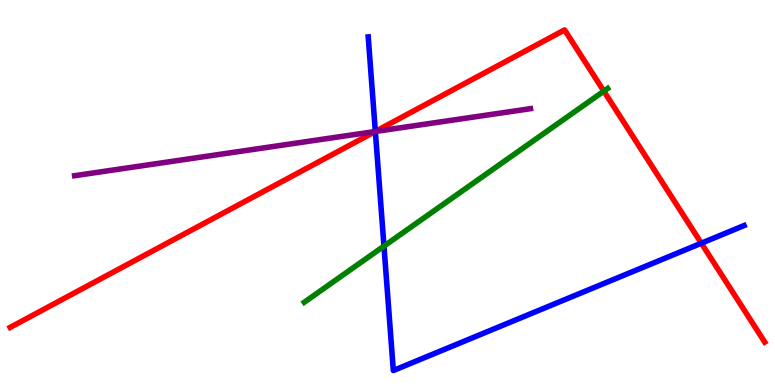[{'lines': ['blue', 'red'], 'intersections': [{'x': 4.84, 'y': 6.59}, {'x': 9.05, 'y': 3.68}]}, {'lines': ['green', 'red'], 'intersections': [{'x': 7.79, 'y': 7.63}]}, {'lines': ['purple', 'red'], 'intersections': [{'x': 4.84, 'y': 6.58}]}, {'lines': ['blue', 'green'], 'intersections': [{'x': 4.95, 'y': 3.61}]}, {'lines': ['blue', 'purple'], 'intersections': [{'x': 4.84, 'y': 6.58}]}, {'lines': ['green', 'purple'], 'intersections': []}]